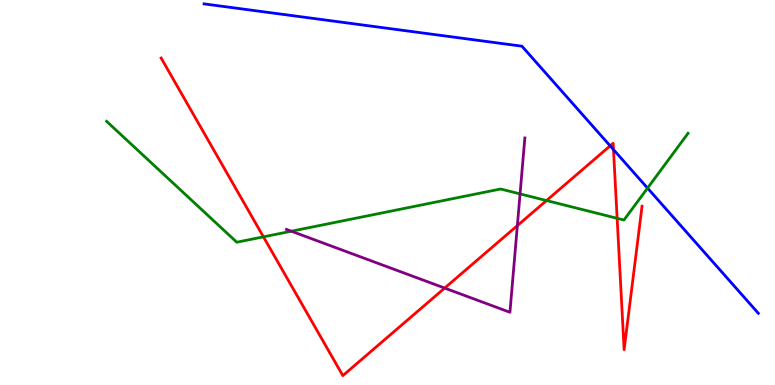[{'lines': ['blue', 'red'], 'intersections': [{'x': 7.87, 'y': 6.21}, {'x': 7.92, 'y': 6.11}]}, {'lines': ['green', 'red'], 'intersections': [{'x': 3.4, 'y': 3.85}, {'x': 7.05, 'y': 4.79}, {'x': 7.96, 'y': 4.33}]}, {'lines': ['purple', 'red'], 'intersections': [{'x': 5.74, 'y': 2.52}, {'x': 6.68, 'y': 4.14}]}, {'lines': ['blue', 'green'], 'intersections': [{'x': 8.36, 'y': 5.11}]}, {'lines': ['blue', 'purple'], 'intersections': []}, {'lines': ['green', 'purple'], 'intersections': [{'x': 3.76, 'y': 3.99}, {'x': 6.71, 'y': 4.96}]}]